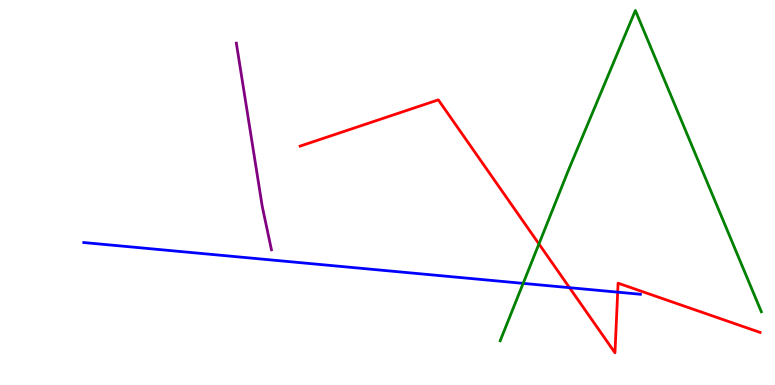[{'lines': ['blue', 'red'], 'intersections': [{'x': 7.35, 'y': 2.53}, {'x': 7.97, 'y': 2.41}]}, {'lines': ['green', 'red'], 'intersections': [{'x': 6.95, 'y': 3.66}]}, {'lines': ['purple', 'red'], 'intersections': []}, {'lines': ['blue', 'green'], 'intersections': [{'x': 6.75, 'y': 2.64}]}, {'lines': ['blue', 'purple'], 'intersections': []}, {'lines': ['green', 'purple'], 'intersections': []}]